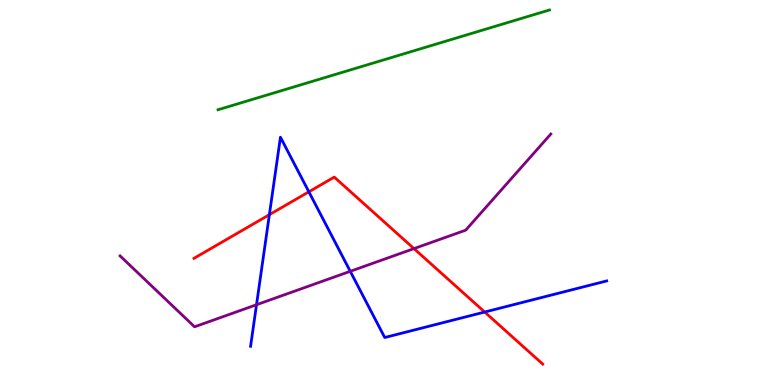[{'lines': ['blue', 'red'], 'intersections': [{'x': 3.48, 'y': 4.42}, {'x': 3.99, 'y': 5.02}, {'x': 6.25, 'y': 1.9}]}, {'lines': ['green', 'red'], 'intersections': []}, {'lines': ['purple', 'red'], 'intersections': [{'x': 5.34, 'y': 3.54}]}, {'lines': ['blue', 'green'], 'intersections': []}, {'lines': ['blue', 'purple'], 'intersections': [{'x': 3.31, 'y': 2.09}, {'x': 4.52, 'y': 2.95}]}, {'lines': ['green', 'purple'], 'intersections': []}]